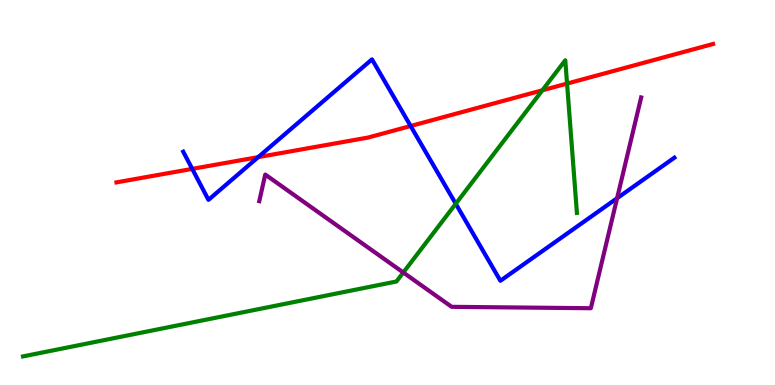[{'lines': ['blue', 'red'], 'intersections': [{'x': 2.48, 'y': 5.61}, {'x': 3.33, 'y': 5.92}, {'x': 5.3, 'y': 6.73}]}, {'lines': ['green', 'red'], 'intersections': [{'x': 7.0, 'y': 7.66}, {'x': 7.32, 'y': 7.83}]}, {'lines': ['purple', 'red'], 'intersections': []}, {'lines': ['blue', 'green'], 'intersections': [{'x': 5.88, 'y': 4.71}]}, {'lines': ['blue', 'purple'], 'intersections': [{'x': 7.96, 'y': 4.85}]}, {'lines': ['green', 'purple'], 'intersections': [{'x': 5.2, 'y': 2.92}]}]